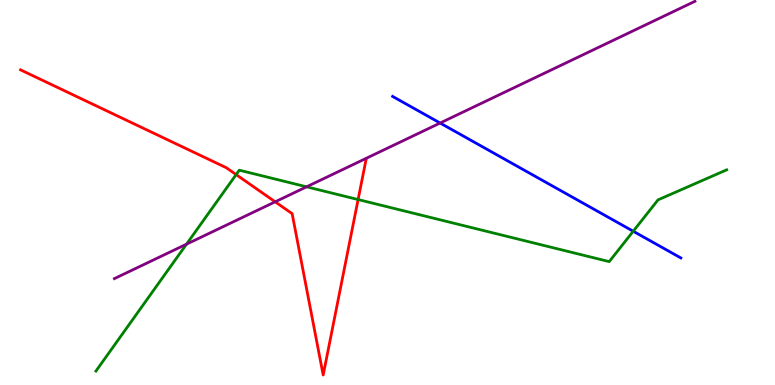[{'lines': ['blue', 'red'], 'intersections': []}, {'lines': ['green', 'red'], 'intersections': [{'x': 3.05, 'y': 5.47}, {'x': 4.62, 'y': 4.82}]}, {'lines': ['purple', 'red'], 'intersections': [{'x': 3.55, 'y': 4.76}]}, {'lines': ['blue', 'green'], 'intersections': [{'x': 8.17, 'y': 3.99}]}, {'lines': ['blue', 'purple'], 'intersections': [{'x': 5.68, 'y': 6.8}]}, {'lines': ['green', 'purple'], 'intersections': [{'x': 2.41, 'y': 3.66}, {'x': 3.96, 'y': 5.15}]}]